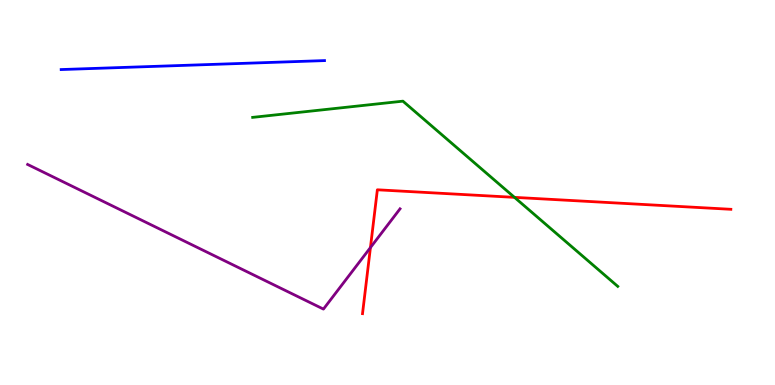[{'lines': ['blue', 'red'], 'intersections': []}, {'lines': ['green', 'red'], 'intersections': [{'x': 6.64, 'y': 4.87}]}, {'lines': ['purple', 'red'], 'intersections': [{'x': 4.78, 'y': 3.57}]}, {'lines': ['blue', 'green'], 'intersections': []}, {'lines': ['blue', 'purple'], 'intersections': []}, {'lines': ['green', 'purple'], 'intersections': []}]